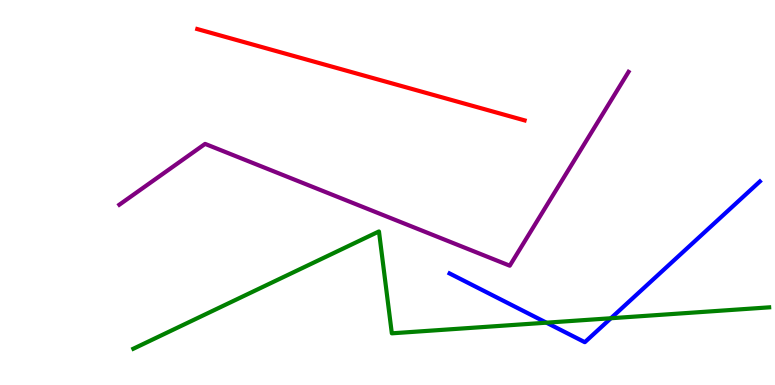[{'lines': ['blue', 'red'], 'intersections': []}, {'lines': ['green', 'red'], 'intersections': []}, {'lines': ['purple', 'red'], 'intersections': []}, {'lines': ['blue', 'green'], 'intersections': [{'x': 7.05, 'y': 1.62}, {'x': 7.88, 'y': 1.73}]}, {'lines': ['blue', 'purple'], 'intersections': []}, {'lines': ['green', 'purple'], 'intersections': []}]